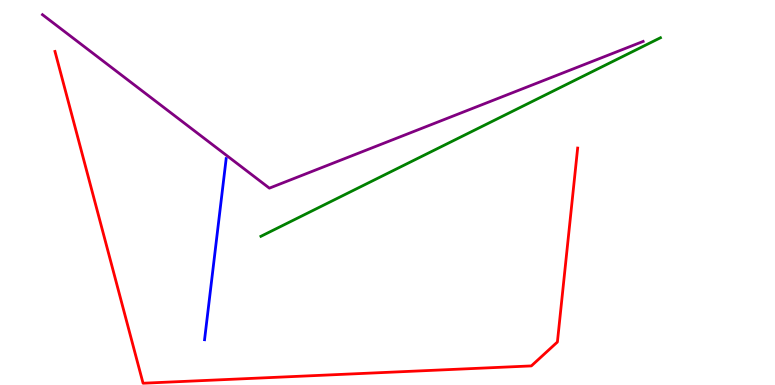[{'lines': ['blue', 'red'], 'intersections': []}, {'lines': ['green', 'red'], 'intersections': []}, {'lines': ['purple', 'red'], 'intersections': []}, {'lines': ['blue', 'green'], 'intersections': []}, {'lines': ['blue', 'purple'], 'intersections': []}, {'lines': ['green', 'purple'], 'intersections': []}]